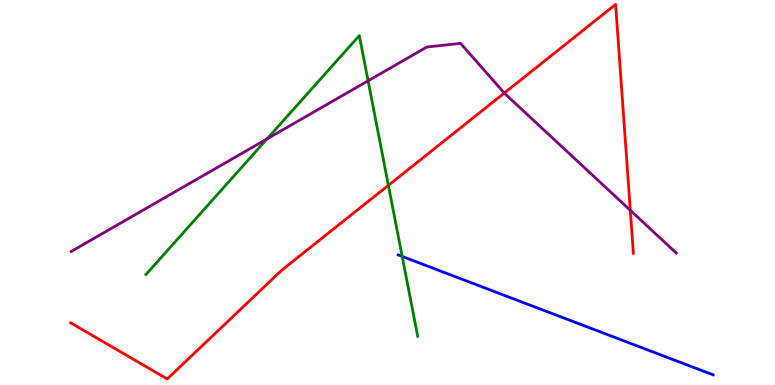[{'lines': ['blue', 'red'], 'intersections': []}, {'lines': ['green', 'red'], 'intersections': [{'x': 5.01, 'y': 5.19}]}, {'lines': ['purple', 'red'], 'intersections': [{'x': 6.51, 'y': 7.58}, {'x': 8.13, 'y': 4.54}]}, {'lines': ['blue', 'green'], 'intersections': [{'x': 5.19, 'y': 3.34}]}, {'lines': ['blue', 'purple'], 'intersections': []}, {'lines': ['green', 'purple'], 'intersections': [{'x': 3.45, 'y': 6.39}, {'x': 4.75, 'y': 7.9}]}]